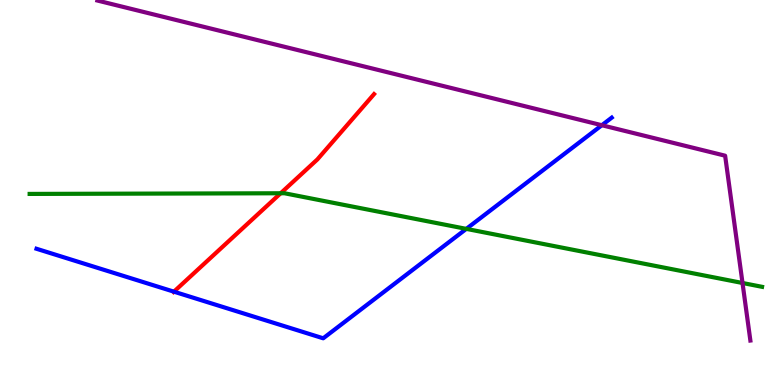[{'lines': ['blue', 'red'], 'intersections': [{'x': 2.24, 'y': 2.42}]}, {'lines': ['green', 'red'], 'intersections': [{'x': 3.62, 'y': 4.98}]}, {'lines': ['purple', 'red'], 'intersections': []}, {'lines': ['blue', 'green'], 'intersections': [{'x': 6.02, 'y': 4.06}]}, {'lines': ['blue', 'purple'], 'intersections': [{'x': 7.77, 'y': 6.75}]}, {'lines': ['green', 'purple'], 'intersections': [{'x': 9.58, 'y': 2.65}]}]